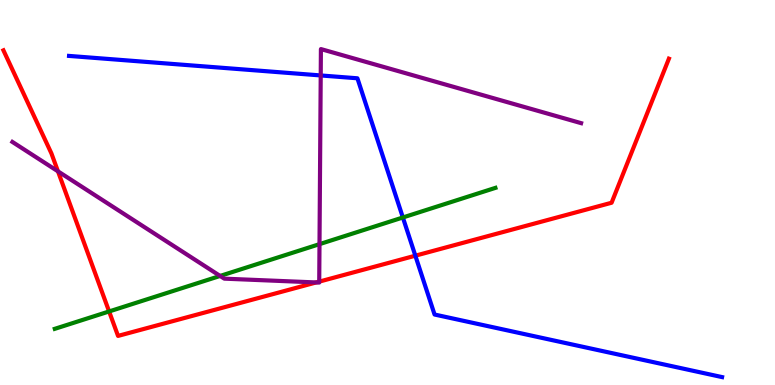[{'lines': ['blue', 'red'], 'intersections': [{'x': 5.36, 'y': 3.36}]}, {'lines': ['green', 'red'], 'intersections': [{'x': 1.41, 'y': 1.91}]}, {'lines': ['purple', 'red'], 'intersections': [{'x': 0.748, 'y': 5.55}, {'x': 4.08, 'y': 2.66}, {'x': 4.12, 'y': 2.69}]}, {'lines': ['blue', 'green'], 'intersections': [{'x': 5.2, 'y': 4.35}]}, {'lines': ['blue', 'purple'], 'intersections': [{'x': 4.14, 'y': 8.04}]}, {'lines': ['green', 'purple'], 'intersections': [{'x': 2.84, 'y': 2.83}, {'x': 4.12, 'y': 3.66}]}]